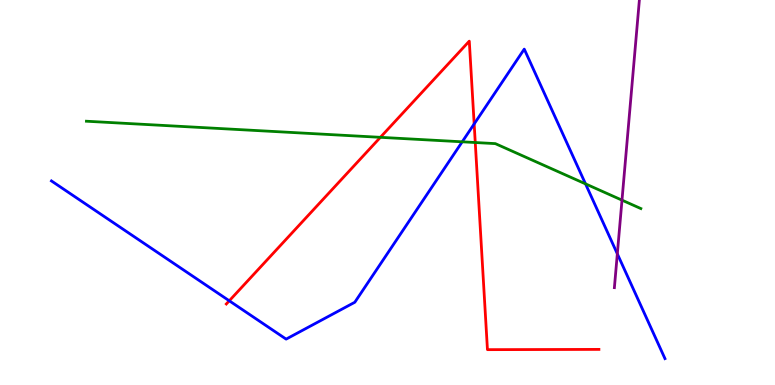[{'lines': ['blue', 'red'], 'intersections': [{'x': 2.96, 'y': 2.19}, {'x': 6.12, 'y': 6.78}]}, {'lines': ['green', 'red'], 'intersections': [{'x': 4.91, 'y': 6.43}, {'x': 6.13, 'y': 6.3}]}, {'lines': ['purple', 'red'], 'intersections': []}, {'lines': ['blue', 'green'], 'intersections': [{'x': 5.96, 'y': 6.32}, {'x': 7.56, 'y': 5.22}]}, {'lines': ['blue', 'purple'], 'intersections': [{'x': 7.97, 'y': 3.41}]}, {'lines': ['green', 'purple'], 'intersections': [{'x': 8.03, 'y': 4.8}]}]